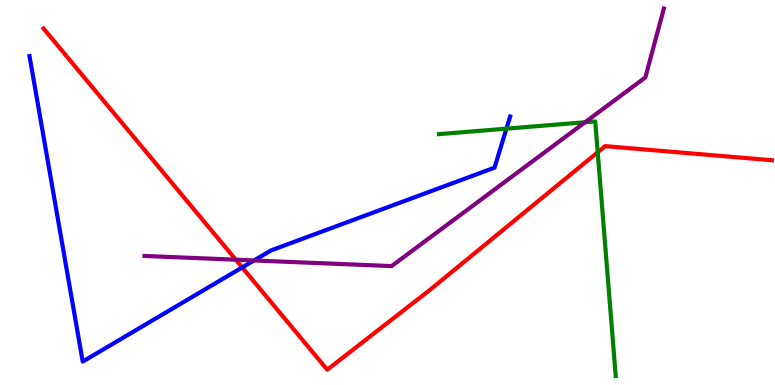[{'lines': ['blue', 'red'], 'intersections': [{'x': 3.13, 'y': 3.05}]}, {'lines': ['green', 'red'], 'intersections': [{'x': 7.71, 'y': 6.05}]}, {'lines': ['purple', 'red'], 'intersections': [{'x': 3.04, 'y': 3.25}]}, {'lines': ['blue', 'green'], 'intersections': [{'x': 6.53, 'y': 6.66}]}, {'lines': ['blue', 'purple'], 'intersections': [{'x': 3.28, 'y': 3.23}]}, {'lines': ['green', 'purple'], 'intersections': [{'x': 7.55, 'y': 6.82}]}]